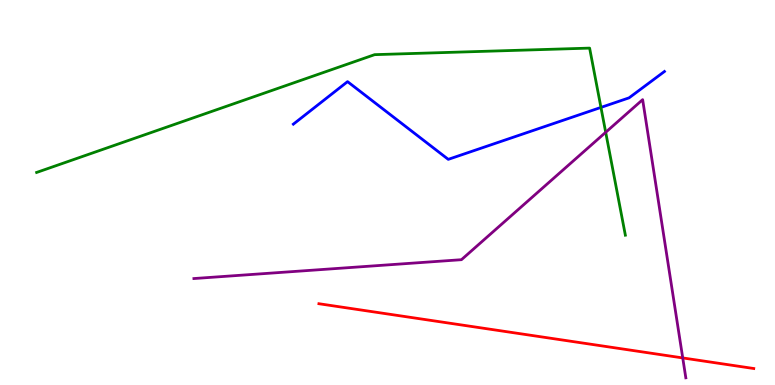[{'lines': ['blue', 'red'], 'intersections': []}, {'lines': ['green', 'red'], 'intersections': []}, {'lines': ['purple', 'red'], 'intersections': [{'x': 8.81, 'y': 0.703}]}, {'lines': ['blue', 'green'], 'intersections': [{'x': 7.75, 'y': 7.21}]}, {'lines': ['blue', 'purple'], 'intersections': []}, {'lines': ['green', 'purple'], 'intersections': [{'x': 7.82, 'y': 6.56}]}]